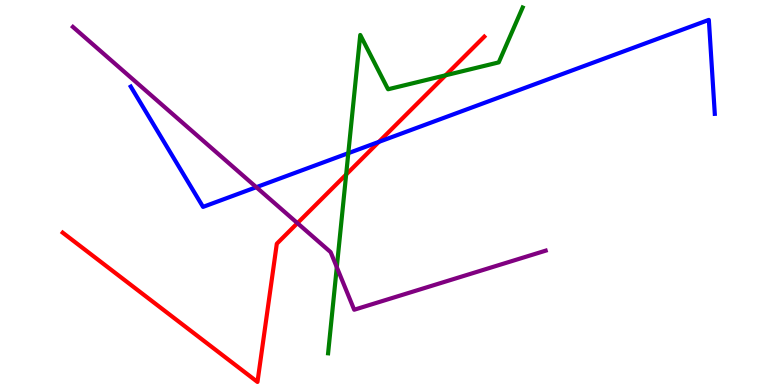[{'lines': ['blue', 'red'], 'intersections': [{'x': 4.89, 'y': 6.31}]}, {'lines': ['green', 'red'], 'intersections': [{'x': 4.47, 'y': 5.47}, {'x': 5.75, 'y': 8.04}]}, {'lines': ['purple', 'red'], 'intersections': [{'x': 3.84, 'y': 4.2}]}, {'lines': ['blue', 'green'], 'intersections': [{'x': 4.49, 'y': 6.02}]}, {'lines': ['blue', 'purple'], 'intersections': [{'x': 3.31, 'y': 5.14}]}, {'lines': ['green', 'purple'], 'intersections': [{'x': 4.35, 'y': 3.06}]}]